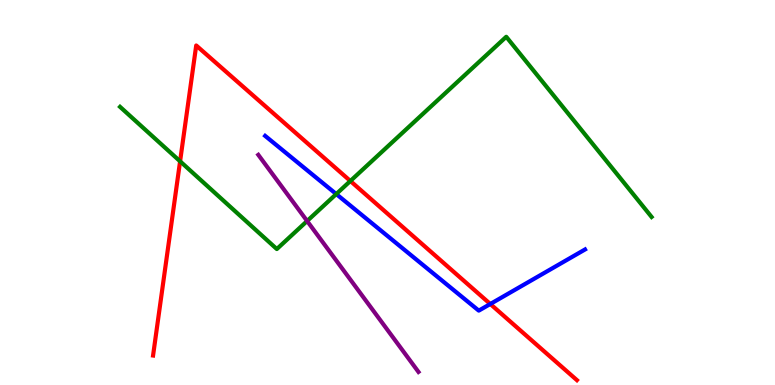[{'lines': ['blue', 'red'], 'intersections': [{'x': 6.33, 'y': 2.1}]}, {'lines': ['green', 'red'], 'intersections': [{'x': 2.32, 'y': 5.81}, {'x': 4.52, 'y': 5.3}]}, {'lines': ['purple', 'red'], 'intersections': []}, {'lines': ['blue', 'green'], 'intersections': [{'x': 4.34, 'y': 4.96}]}, {'lines': ['blue', 'purple'], 'intersections': []}, {'lines': ['green', 'purple'], 'intersections': [{'x': 3.96, 'y': 4.26}]}]